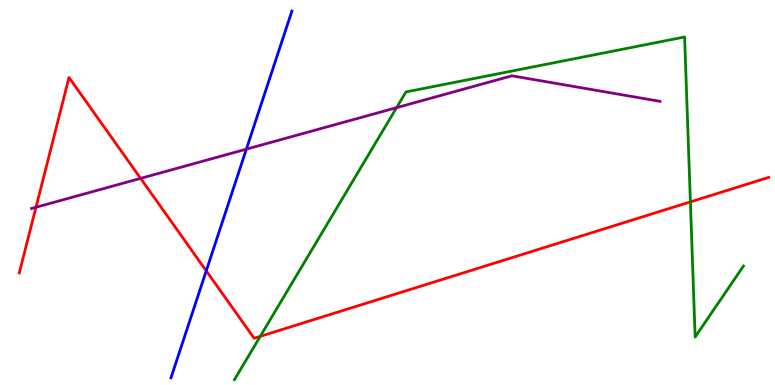[{'lines': ['blue', 'red'], 'intersections': [{'x': 2.66, 'y': 2.97}]}, {'lines': ['green', 'red'], 'intersections': [{'x': 3.36, 'y': 1.26}, {'x': 8.91, 'y': 4.76}]}, {'lines': ['purple', 'red'], 'intersections': [{'x': 0.464, 'y': 4.62}, {'x': 1.81, 'y': 5.37}]}, {'lines': ['blue', 'green'], 'intersections': []}, {'lines': ['blue', 'purple'], 'intersections': [{'x': 3.18, 'y': 6.13}]}, {'lines': ['green', 'purple'], 'intersections': [{'x': 5.12, 'y': 7.2}]}]